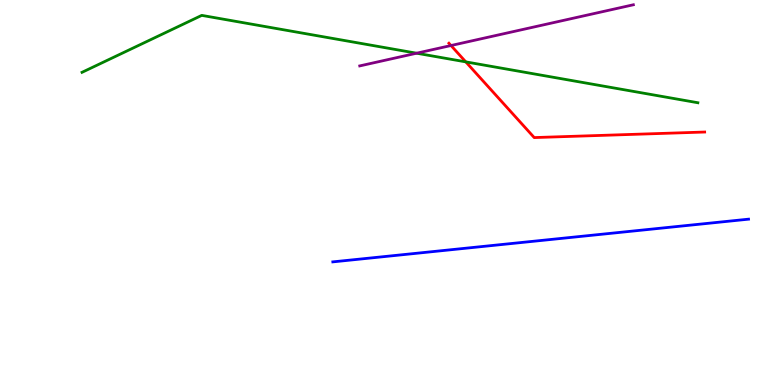[{'lines': ['blue', 'red'], 'intersections': []}, {'lines': ['green', 'red'], 'intersections': [{'x': 6.01, 'y': 8.39}]}, {'lines': ['purple', 'red'], 'intersections': [{'x': 5.82, 'y': 8.82}]}, {'lines': ['blue', 'green'], 'intersections': []}, {'lines': ['blue', 'purple'], 'intersections': []}, {'lines': ['green', 'purple'], 'intersections': [{'x': 5.38, 'y': 8.62}]}]